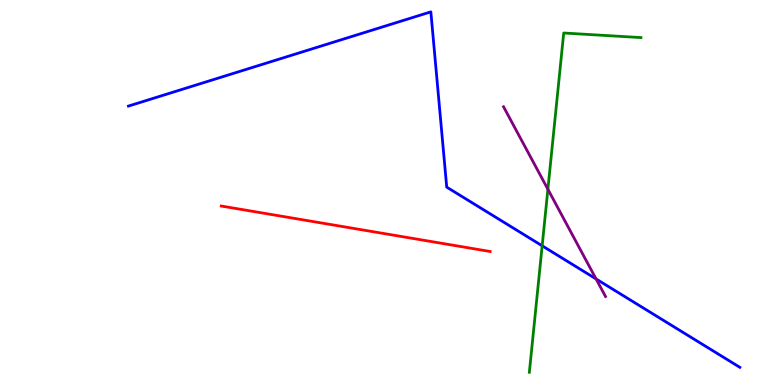[{'lines': ['blue', 'red'], 'intersections': []}, {'lines': ['green', 'red'], 'intersections': []}, {'lines': ['purple', 'red'], 'intersections': []}, {'lines': ['blue', 'green'], 'intersections': [{'x': 7.0, 'y': 3.62}]}, {'lines': ['blue', 'purple'], 'intersections': [{'x': 7.69, 'y': 2.75}]}, {'lines': ['green', 'purple'], 'intersections': [{'x': 7.07, 'y': 5.08}]}]